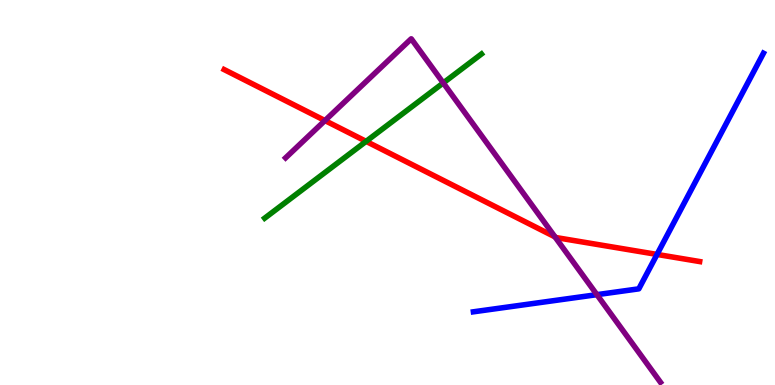[{'lines': ['blue', 'red'], 'intersections': [{'x': 8.48, 'y': 3.39}]}, {'lines': ['green', 'red'], 'intersections': [{'x': 4.72, 'y': 6.33}]}, {'lines': ['purple', 'red'], 'intersections': [{'x': 4.19, 'y': 6.87}, {'x': 7.16, 'y': 3.85}]}, {'lines': ['blue', 'green'], 'intersections': []}, {'lines': ['blue', 'purple'], 'intersections': [{'x': 7.7, 'y': 2.35}]}, {'lines': ['green', 'purple'], 'intersections': [{'x': 5.72, 'y': 7.85}]}]